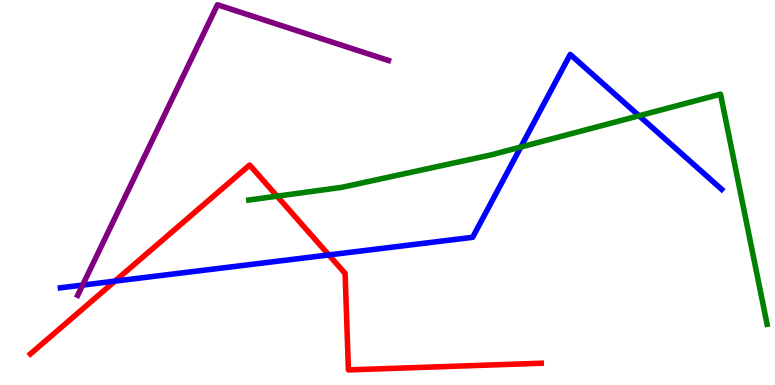[{'lines': ['blue', 'red'], 'intersections': [{'x': 1.48, 'y': 2.7}, {'x': 4.24, 'y': 3.38}]}, {'lines': ['green', 'red'], 'intersections': [{'x': 3.57, 'y': 4.9}]}, {'lines': ['purple', 'red'], 'intersections': []}, {'lines': ['blue', 'green'], 'intersections': [{'x': 6.72, 'y': 6.18}, {'x': 8.25, 'y': 6.99}]}, {'lines': ['blue', 'purple'], 'intersections': [{'x': 1.07, 'y': 2.6}]}, {'lines': ['green', 'purple'], 'intersections': []}]